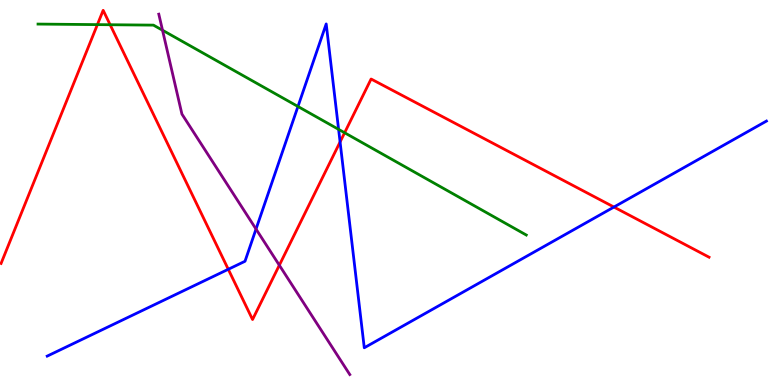[{'lines': ['blue', 'red'], 'intersections': [{'x': 2.95, 'y': 3.01}, {'x': 4.39, 'y': 6.31}, {'x': 7.92, 'y': 4.62}]}, {'lines': ['green', 'red'], 'intersections': [{'x': 1.26, 'y': 9.36}, {'x': 1.42, 'y': 9.36}, {'x': 4.45, 'y': 6.55}]}, {'lines': ['purple', 'red'], 'intersections': [{'x': 3.6, 'y': 3.11}]}, {'lines': ['blue', 'green'], 'intersections': [{'x': 3.84, 'y': 7.23}, {'x': 4.37, 'y': 6.64}]}, {'lines': ['blue', 'purple'], 'intersections': [{'x': 3.3, 'y': 4.05}]}, {'lines': ['green', 'purple'], 'intersections': [{'x': 2.1, 'y': 9.21}]}]